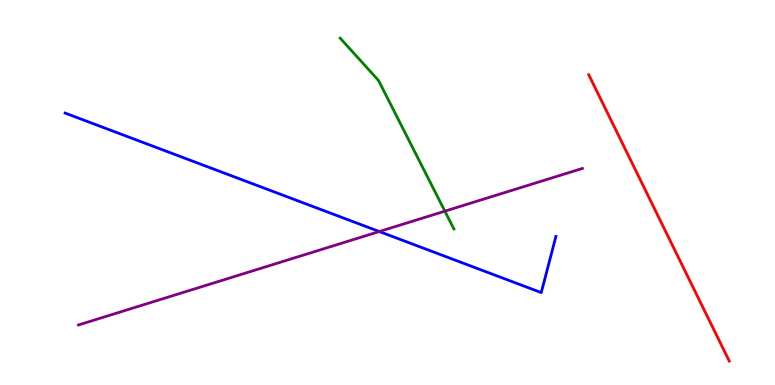[{'lines': ['blue', 'red'], 'intersections': []}, {'lines': ['green', 'red'], 'intersections': []}, {'lines': ['purple', 'red'], 'intersections': []}, {'lines': ['blue', 'green'], 'intersections': []}, {'lines': ['blue', 'purple'], 'intersections': [{'x': 4.89, 'y': 3.99}]}, {'lines': ['green', 'purple'], 'intersections': [{'x': 5.74, 'y': 4.52}]}]